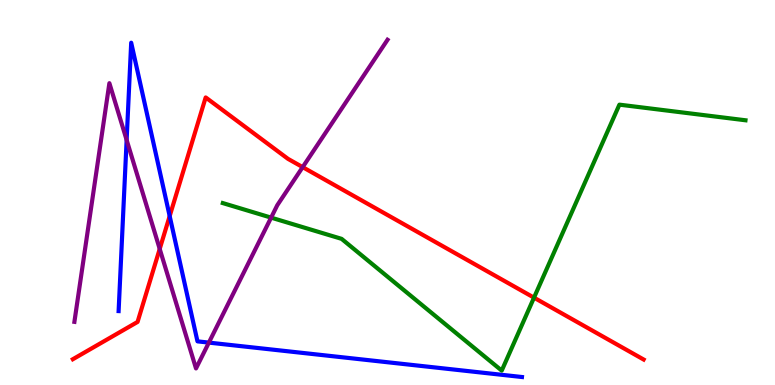[{'lines': ['blue', 'red'], 'intersections': [{'x': 2.19, 'y': 4.39}]}, {'lines': ['green', 'red'], 'intersections': [{'x': 6.89, 'y': 2.27}]}, {'lines': ['purple', 'red'], 'intersections': [{'x': 2.06, 'y': 3.53}, {'x': 3.91, 'y': 5.66}]}, {'lines': ['blue', 'green'], 'intersections': []}, {'lines': ['blue', 'purple'], 'intersections': [{'x': 1.63, 'y': 6.36}, {'x': 2.7, 'y': 1.1}]}, {'lines': ['green', 'purple'], 'intersections': [{'x': 3.5, 'y': 4.35}]}]